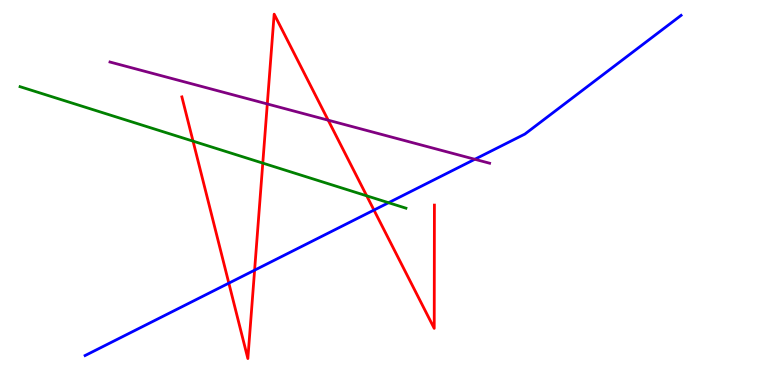[{'lines': ['blue', 'red'], 'intersections': [{'x': 2.95, 'y': 2.65}, {'x': 3.29, 'y': 2.98}, {'x': 4.83, 'y': 4.54}]}, {'lines': ['green', 'red'], 'intersections': [{'x': 2.49, 'y': 6.33}, {'x': 3.39, 'y': 5.76}, {'x': 4.73, 'y': 4.91}]}, {'lines': ['purple', 'red'], 'intersections': [{'x': 3.45, 'y': 7.3}, {'x': 4.23, 'y': 6.88}]}, {'lines': ['blue', 'green'], 'intersections': [{'x': 5.01, 'y': 4.73}]}, {'lines': ['blue', 'purple'], 'intersections': [{'x': 6.13, 'y': 5.86}]}, {'lines': ['green', 'purple'], 'intersections': []}]